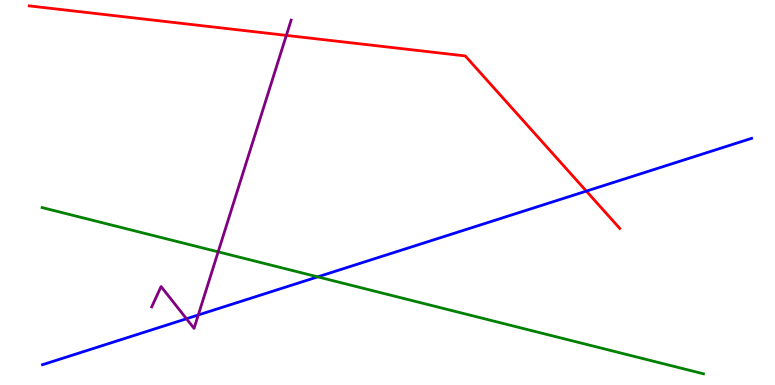[{'lines': ['blue', 'red'], 'intersections': [{'x': 7.57, 'y': 5.04}]}, {'lines': ['green', 'red'], 'intersections': []}, {'lines': ['purple', 'red'], 'intersections': [{'x': 3.69, 'y': 9.08}]}, {'lines': ['blue', 'green'], 'intersections': [{'x': 4.1, 'y': 2.81}]}, {'lines': ['blue', 'purple'], 'intersections': [{'x': 2.41, 'y': 1.72}, {'x': 2.56, 'y': 1.82}]}, {'lines': ['green', 'purple'], 'intersections': [{'x': 2.82, 'y': 3.46}]}]